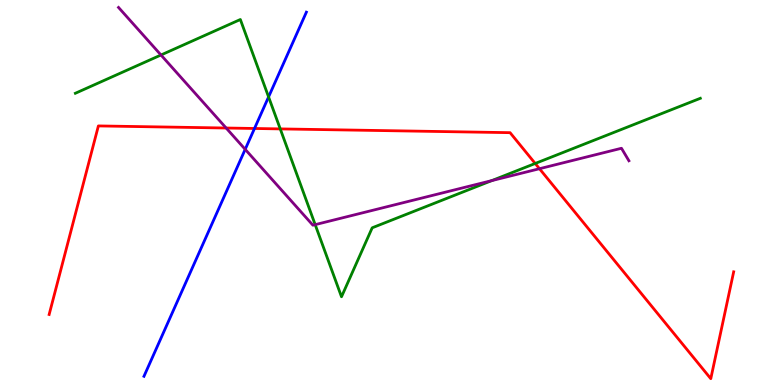[{'lines': ['blue', 'red'], 'intersections': [{'x': 3.28, 'y': 6.66}]}, {'lines': ['green', 'red'], 'intersections': [{'x': 3.62, 'y': 6.65}, {'x': 6.91, 'y': 5.75}]}, {'lines': ['purple', 'red'], 'intersections': [{'x': 2.92, 'y': 6.67}, {'x': 6.96, 'y': 5.62}]}, {'lines': ['blue', 'green'], 'intersections': [{'x': 3.47, 'y': 7.48}]}, {'lines': ['blue', 'purple'], 'intersections': [{'x': 3.16, 'y': 6.12}]}, {'lines': ['green', 'purple'], 'intersections': [{'x': 2.08, 'y': 8.57}, {'x': 4.07, 'y': 4.17}, {'x': 6.35, 'y': 5.31}]}]